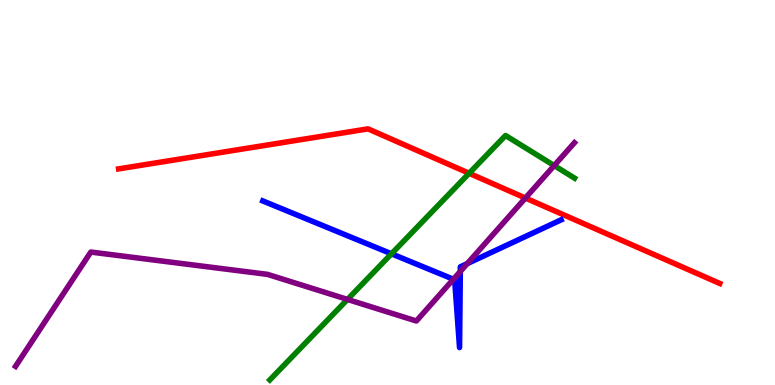[{'lines': ['blue', 'red'], 'intersections': []}, {'lines': ['green', 'red'], 'intersections': [{'x': 6.05, 'y': 5.5}]}, {'lines': ['purple', 'red'], 'intersections': [{'x': 6.78, 'y': 4.86}]}, {'lines': ['blue', 'green'], 'intersections': [{'x': 5.05, 'y': 3.41}]}, {'lines': ['blue', 'purple'], 'intersections': [{'x': 5.85, 'y': 2.75}, {'x': 5.94, 'y': 2.95}, {'x': 6.03, 'y': 3.15}]}, {'lines': ['green', 'purple'], 'intersections': [{'x': 4.48, 'y': 2.22}, {'x': 7.15, 'y': 5.7}]}]